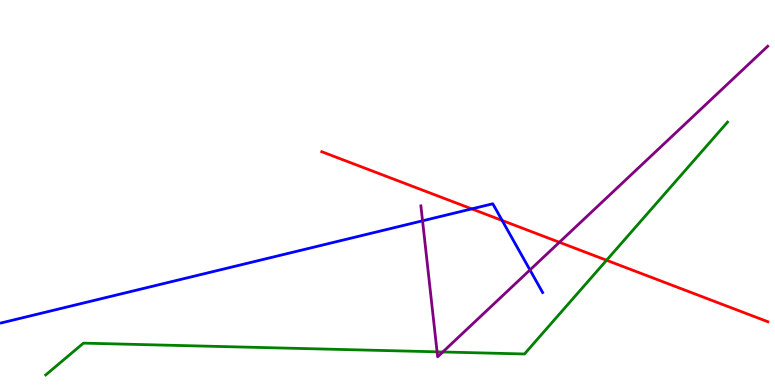[{'lines': ['blue', 'red'], 'intersections': [{'x': 6.09, 'y': 4.57}, {'x': 6.48, 'y': 4.27}]}, {'lines': ['green', 'red'], 'intersections': [{'x': 7.83, 'y': 3.24}]}, {'lines': ['purple', 'red'], 'intersections': [{'x': 7.22, 'y': 3.71}]}, {'lines': ['blue', 'green'], 'intersections': []}, {'lines': ['blue', 'purple'], 'intersections': [{'x': 5.45, 'y': 4.26}, {'x': 6.84, 'y': 2.99}]}, {'lines': ['green', 'purple'], 'intersections': [{'x': 5.64, 'y': 0.862}, {'x': 5.71, 'y': 0.858}]}]